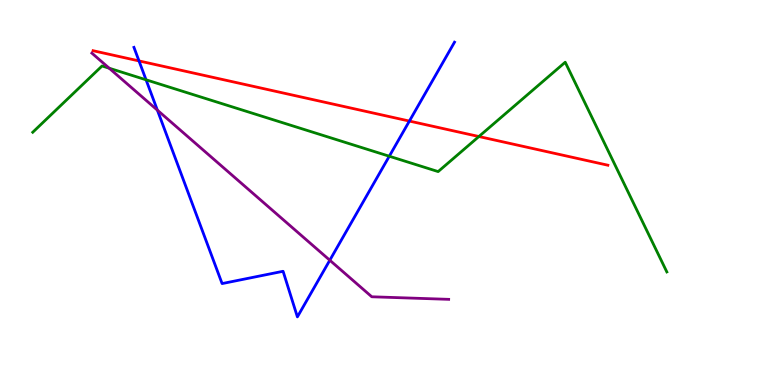[{'lines': ['blue', 'red'], 'intersections': [{'x': 1.79, 'y': 8.42}, {'x': 5.28, 'y': 6.86}]}, {'lines': ['green', 'red'], 'intersections': [{'x': 6.18, 'y': 6.45}]}, {'lines': ['purple', 'red'], 'intersections': []}, {'lines': ['blue', 'green'], 'intersections': [{'x': 1.88, 'y': 7.93}, {'x': 5.02, 'y': 5.94}]}, {'lines': ['blue', 'purple'], 'intersections': [{'x': 2.03, 'y': 7.14}, {'x': 4.26, 'y': 3.24}]}, {'lines': ['green', 'purple'], 'intersections': [{'x': 1.41, 'y': 8.23}]}]